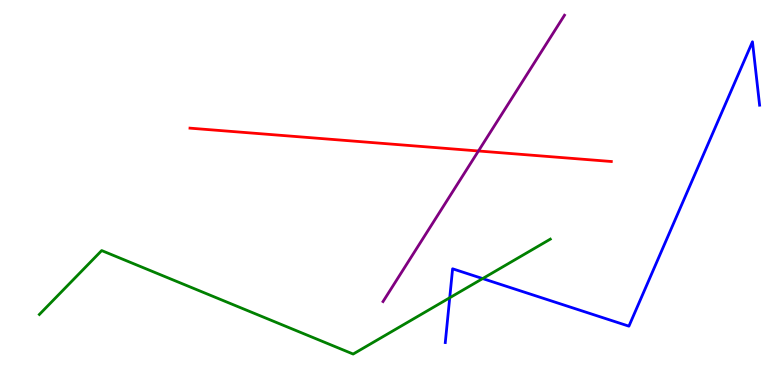[{'lines': ['blue', 'red'], 'intersections': []}, {'lines': ['green', 'red'], 'intersections': []}, {'lines': ['purple', 'red'], 'intersections': [{'x': 6.17, 'y': 6.08}]}, {'lines': ['blue', 'green'], 'intersections': [{'x': 5.8, 'y': 2.27}, {'x': 6.23, 'y': 2.76}]}, {'lines': ['blue', 'purple'], 'intersections': []}, {'lines': ['green', 'purple'], 'intersections': []}]